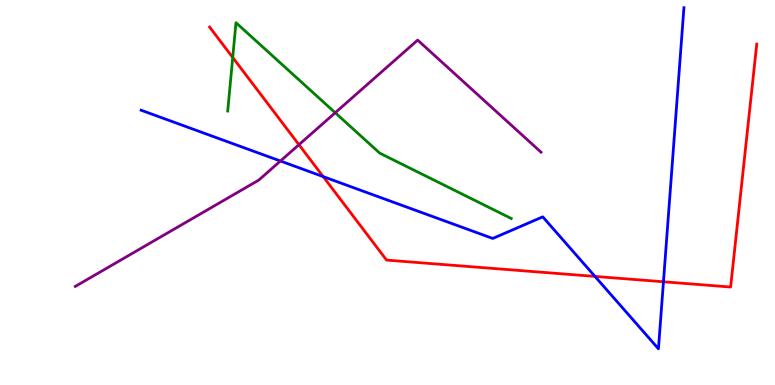[{'lines': ['blue', 'red'], 'intersections': [{'x': 4.17, 'y': 5.41}, {'x': 7.68, 'y': 2.82}, {'x': 8.56, 'y': 2.68}]}, {'lines': ['green', 'red'], 'intersections': [{'x': 3.0, 'y': 8.51}]}, {'lines': ['purple', 'red'], 'intersections': [{'x': 3.86, 'y': 6.24}]}, {'lines': ['blue', 'green'], 'intersections': []}, {'lines': ['blue', 'purple'], 'intersections': [{'x': 3.62, 'y': 5.82}]}, {'lines': ['green', 'purple'], 'intersections': [{'x': 4.33, 'y': 7.07}]}]